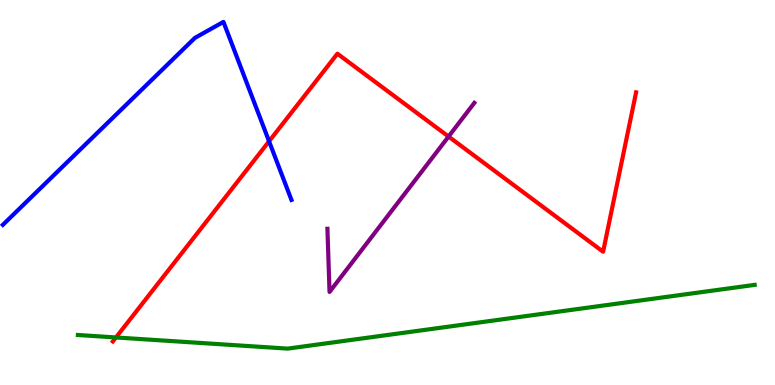[{'lines': ['blue', 'red'], 'intersections': [{'x': 3.47, 'y': 6.33}]}, {'lines': ['green', 'red'], 'intersections': [{'x': 1.5, 'y': 1.23}]}, {'lines': ['purple', 'red'], 'intersections': [{'x': 5.79, 'y': 6.45}]}, {'lines': ['blue', 'green'], 'intersections': []}, {'lines': ['blue', 'purple'], 'intersections': []}, {'lines': ['green', 'purple'], 'intersections': []}]